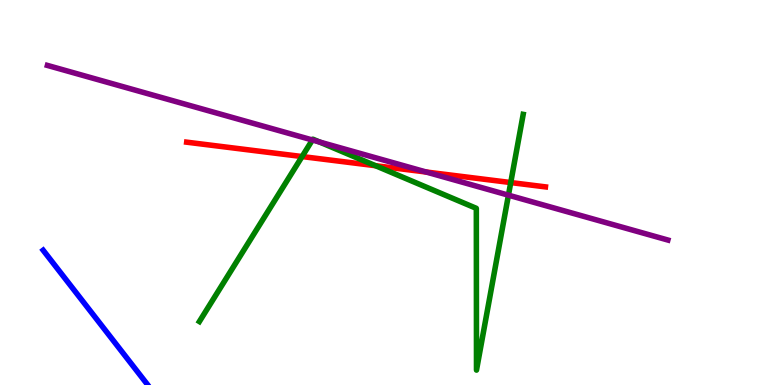[{'lines': ['blue', 'red'], 'intersections': []}, {'lines': ['green', 'red'], 'intersections': [{'x': 3.9, 'y': 5.93}, {'x': 4.85, 'y': 5.7}, {'x': 6.59, 'y': 5.26}]}, {'lines': ['purple', 'red'], 'intersections': [{'x': 5.5, 'y': 5.53}]}, {'lines': ['blue', 'green'], 'intersections': []}, {'lines': ['blue', 'purple'], 'intersections': []}, {'lines': ['green', 'purple'], 'intersections': [{'x': 4.03, 'y': 6.36}, {'x': 4.12, 'y': 6.31}, {'x': 6.56, 'y': 4.93}]}]